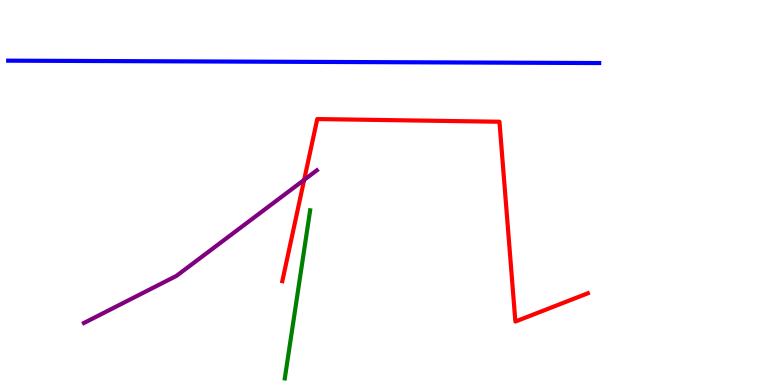[{'lines': ['blue', 'red'], 'intersections': []}, {'lines': ['green', 'red'], 'intersections': []}, {'lines': ['purple', 'red'], 'intersections': [{'x': 3.92, 'y': 5.33}]}, {'lines': ['blue', 'green'], 'intersections': []}, {'lines': ['blue', 'purple'], 'intersections': []}, {'lines': ['green', 'purple'], 'intersections': []}]